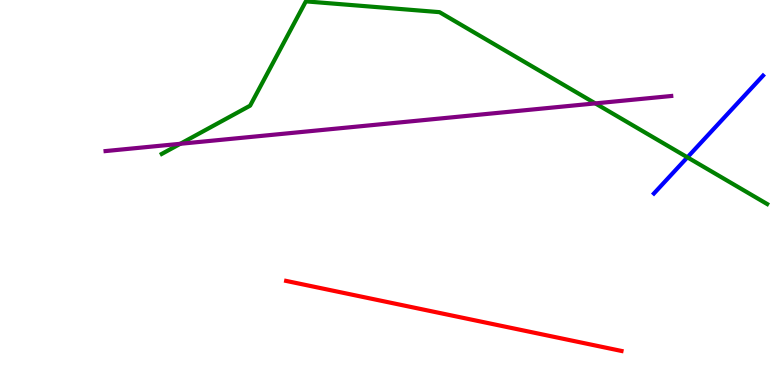[{'lines': ['blue', 'red'], 'intersections': []}, {'lines': ['green', 'red'], 'intersections': []}, {'lines': ['purple', 'red'], 'intersections': []}, {'lines': ['blue', 'green'], 'intersections': [{'x': 8.87, 'y': 5.91}]}, {'lines': ['blue', 'purple'], 'intersections': []}, {'lines': ['green', 'purple'], 'intersections': [{'x': 2.33, 'y': 6.27}, {'x': 7.68, 'y': 7.31}]}]